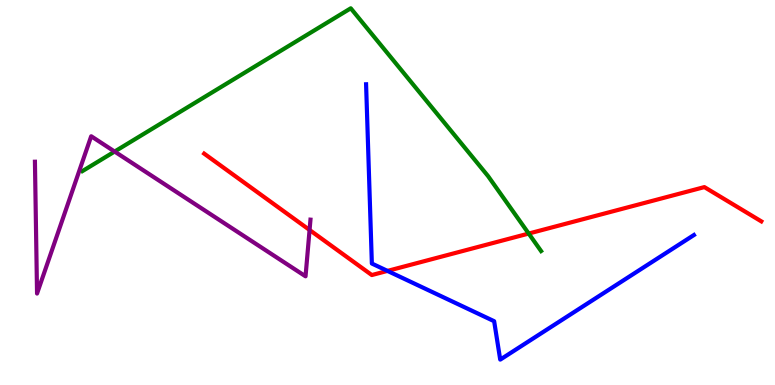[{'lines': ['blue', 'red'], 'intersections': [{'x': 5.0, 'y': 2.96}]}, {'lines': ['green', 'red'], 'intersections': [{'x': 6.82, 'y': 3.93}]}, {'lines': ['purple', 'red'], 'intersections': [{'x': 3.99, 'y': 4.03}]}, {'lines': ['blue', 'green'], 'intersections': []}, {'lines': ['blue', 'purple'], 'intersections': []}, {'lines': ['green', 'purple'], 'intersections': [{'x': 1.48, 'y': 6.06}]}]